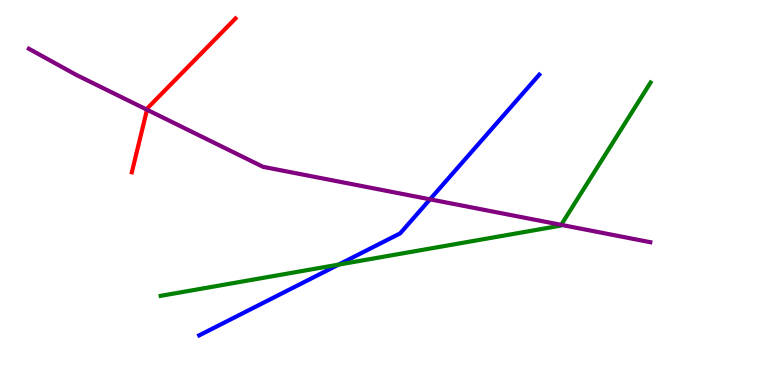[{'lines': ['blue', 'red'], 'intersections': []}, {'lines': ['green', 'red'], 'intersections': []}, {'lines': ['purple', 'red'], 'intersections': [{'x': 1.9, 'y': 7.15}]}, {'lines': ['blue', 'green'], 'intersections': [{'x': 4.37, 'y': 3.13}]}, {'lines': ['blue', 'purple'], 'intersections': [{'x': 5.55, 'y': 4.82}]}, {'lines': ['green', 'purple'], 'intersections': [{'x': 7.24, 'y': 4.16}]}]